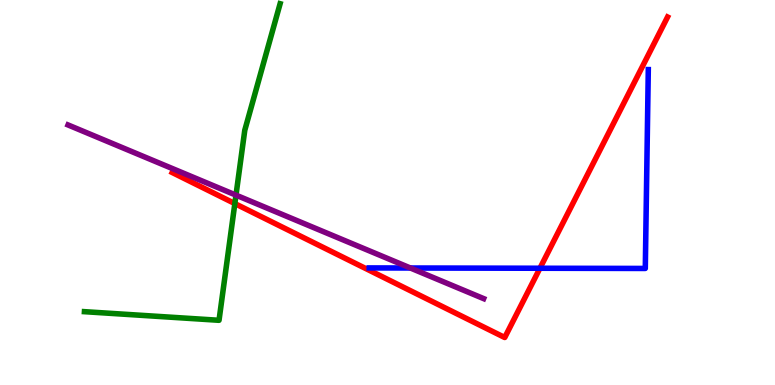[{'lines': ['blue', 'red'], 'intersections': [{'x': 6.97, 'y': 3.03}]}, {'lines': ['green', 'red'], 'intersections': [{'x': 3.03, 'y': 4.71}]}, {'lines': ['purple', 'red'], 'intersections': []}, {'lines': ['blue', 'green'], 'intersections': []}, {'lines': ['blue', 'purple'], 'intersections': [{'x': 5.3, 'y': 3.04}]}, {'lines': ['green', 'purple'], 'intersections': [{'x': 3.04, 'y': 4.93}]}]